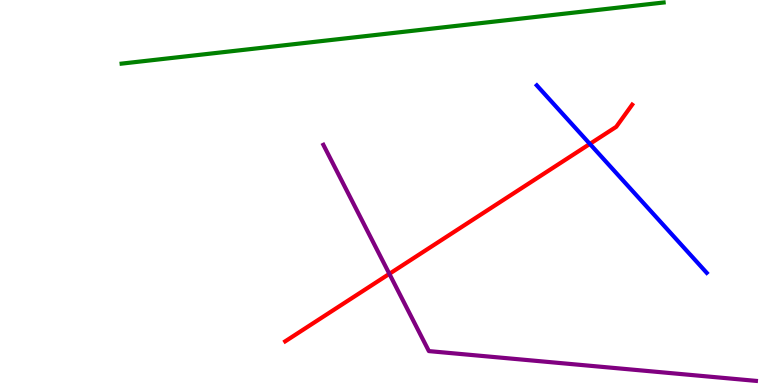[{'lines': ['blue', 'red'], 'intersections': [{'x': 7.61, 'y': 6.26}]}, {'lines': ['green', 'red'], 'intersections': []}, {'lines': ['purple', 'red'], 'intersections': [{'x': 5.02, 'y': 2.89}]}, {'lines': ['blue', 'green'], 'intersections': []}, {'lines': ['blue', 'purple'], 'intersections': []}, {'lines': ['green', 'purple'], 'intersections': []}]